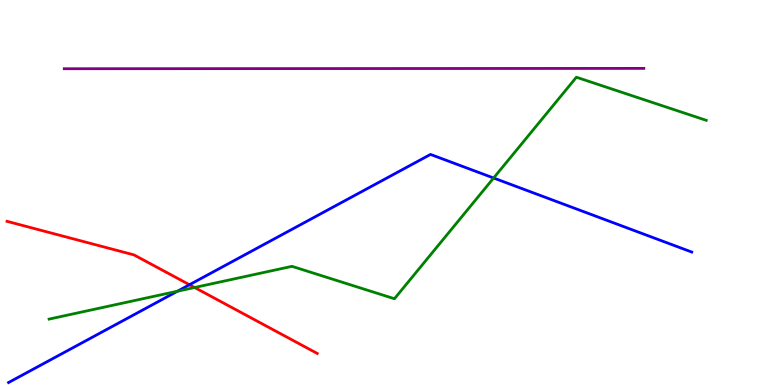[{'lines': ['blue', 'red'], 'intersections': [{'x': 2.44, 'y': 2.6}]}, {'lines': ['green', 'red'], 'intersections': [{'x': 2.51, 'y': 2.53}]}, {'lines': ['purple', 'red'], 'intersections': []}, {'lines': ['blue', 'green'], 'intersections': [{'x': 2.29, 'y': 2.44}, {'x': 6.37, 'y': 5.38}]}, {'lines': ['blue', 'purple'], 'intersections': []}, {'lines': ['green', 'purple'], 'intersections': []}]